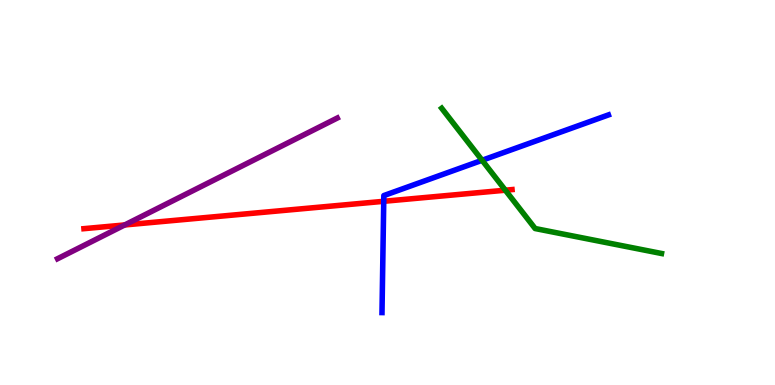[{'lines': ['blue', 'red'], 'intersections': [{'x': 4.95, 'y': 4.77}]}, {'lines': ['green', 'red'], 'intersections': [{'x': 6.52, 'y': 5.06}]}, {'lines': ['purple', 'red'], 'intersections': [{'x': 1.61, 'y': 4.16}]}, {'lines': ['blue', 'green'], 'intersections': [{'x': 6.22, 'y': 5.84}]}, {'lines': ['blue', 'purple'], 'intersections': []}, {'lines': ['green', 'purple'], 'intersections': []}]